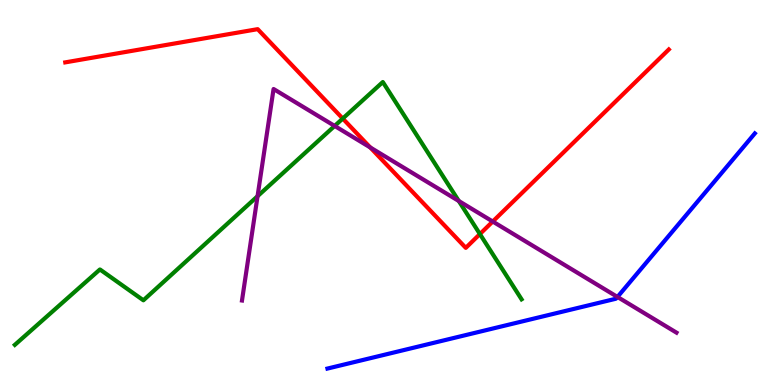[{'lines': ['blue', 'red'], 'intersections': []}, {'lines': ['green', 'red'], 'intersections': [{'x': 4.42, 'y': 6.92}, {'x': 6.19, 'y': 3.92}]}, {'lines': ['purple', 'red'], 'intersections': [{'x': 4.78, 'y': 6.17}, {'x': 6.36, 'y': 4.25}]}, {'lines': ['blue', 'green'], 'intersections': []}, {'lines': ['blue', 'purple'], 'intersections': [{'x': 7.97, 'y': 2.29}]}, {'lines': ['green', 'purple'], 'intersections': [{'x': 3.32, 'y': 4.9}, {'x': 4.32, 'y': 6.73}, {'x': 5.92, 'y': 4.78}]}]